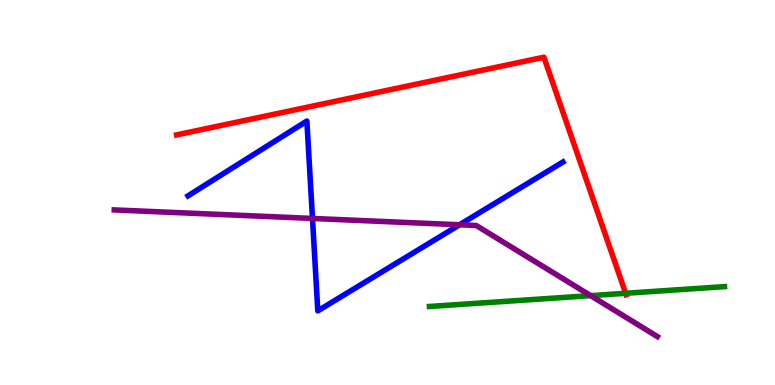[{'lines': ['blue', 'red'], 'intersections': []}, {'lines': ['green', 'red'], 'intersections': [{'x': 8.07, 'y': 2.38}]}, {'lines': ['purple', 'red'], 'intersections': []}, {'lines': ['blue', 'green'], 'intersections': []}, {'lines': ['blue', 'purple'], 'intersections': [{'x': 4.03, 'y': 4.33}, {'x': 5.93, 'y': 4.16}]}, {'lines': ['green', 'purple'], 'intersections': [{'x': 7.62, 'y': 2.32}]}]